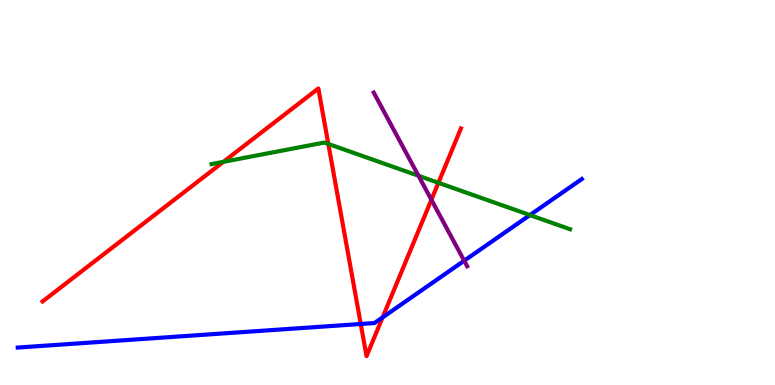[{'lines': ['blue', 'red'], 'intersections': [{'x': 4.65, 'y': 1.58}, {'x': 4.94, 'y': 1.76}]}, {'lines': ['green', 'red'], 'intersections': [{'x': 2.88, 'y': 5.8}, {'x': 4.24, 'y': 6.26}, {'x': 5.66, 'y': 5.25}]}, {'lines': ['purple', 'red'], 'intersections': [{'x': 5.57, 'y': 4.81}]}, {'lines': ['blue', 'green'], 'intersections': [{'x': 6.84, 'y': 4.41}]}, {'lines': ['blue', 'purple'], 'intersections': [{'x': 5.99, 'y': 3.23}]}, {'lines': ['green', 'purple'], 'intersections': [{'x': 5.4, 'y': 5.43}]}]